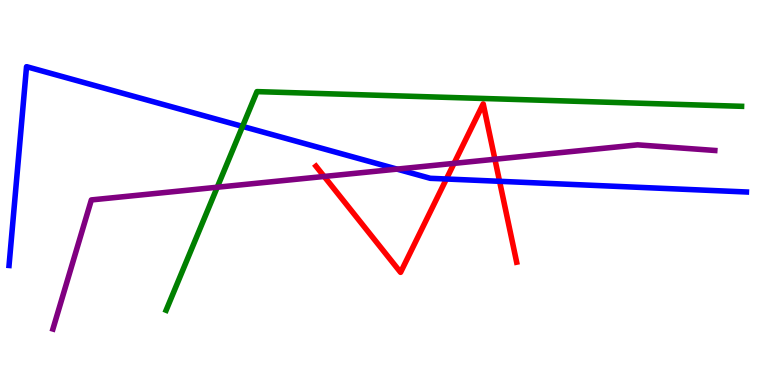[{'lines': ['blue', 'red'], 'intersections': [{'x': 5.76, 'y': 5.35}, {'x': 6.45, 'y': 5.29}]}, {'lines': ['green', 'red'], 'intersections': []}, {'lines': ['purple', 'red'], 'intersections': [{'x': 4.18, 'y': 5.42}, {'x': 5.86, 'y': 5.76}, {'x': 6.39, 'y': 5.86}]}, {'lines': ['blue', 'green'], 'intersections': [{'x': 3.13, 'y': 6.72}]}, {'lines': ['blue', 'purple'], 'intersections': [{'x': 5.12, 'y': 5.61}]}, {'lines': ['green', 'purple'], 'intersections': [{'x': 2.8, 'y': 5.14}]}]